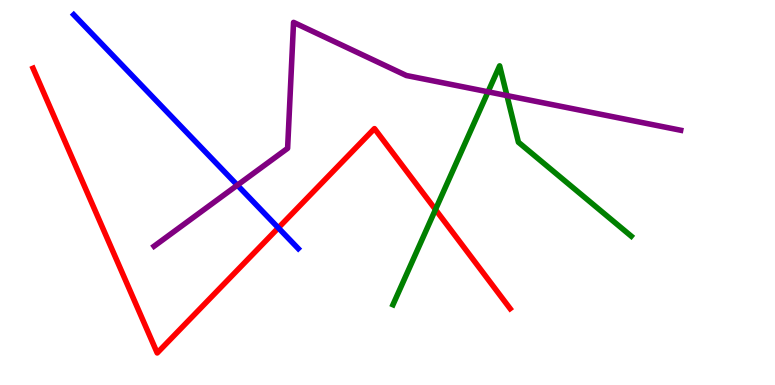[{'lines': ['blue', 'red'], 'intersections': [{'x': 3.59, 'y': 4.08}]}, {'lines': ['green', 'red'], 'intersections': [{'x': 5.62, 'y': 4.56}]}, {'lines': ['purple', 'red'], 'intersections': []}, {'lines': ['blue', 'green'], 'intersections': []}, {'lines': ['blue', 'purple'], 'intersections': [{'x': 3.06, 'y': 5.19}]}, {'lines': ['green', 'purple'], 'intersections': [{'x': 6.3, 'y': 7.62}, {'x': 6.54, 'y': 7.52}]}]